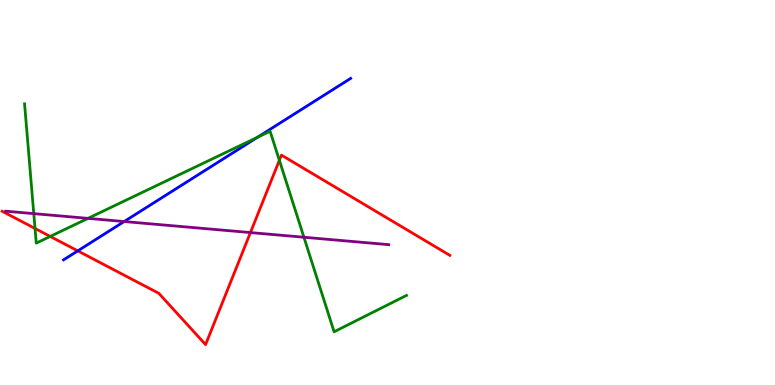[{'lines': ['blue', 'red'], 'intersections': [{'x': 1.0, 'y': 3.48}]}, {'lines': ['green', 'red'], 'intersections': [{'x': 0.452, 'y': 4.07}, {'x': 0.648, 'y': 3.86}, {'x': 3.6, 'y': 5.84}]}, {'lines': ['purple', 'red'], 'intersections': [{'x': 3.23, 'y': 3.96}]}, {'lines': ['blue', 'green'], 'intersections': [{'x': 3.32, 'y': 6.43}]}, {'lines': ['blue', 'purple'], 'intersections': [{'x': 1.6, 'y': 4.25}]}, {'lines': ['green', 'purple'], 'intersections': [{'x': 0.436, 'y': 4.45}, {'x': 1.14, 'y': 4.33}, {'x': 3.92, 'y': 3.84}]}]